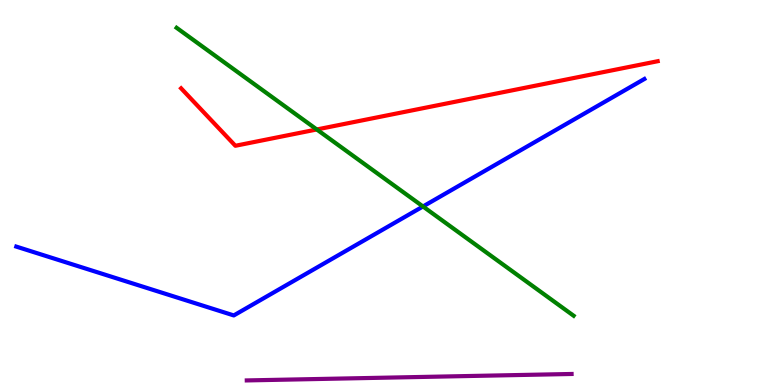[{'lines': ['blue', 'red'], 'intersections': []}, {'lines': ['green', 'red'], 'intersections': [{'x': 4.09, 'y': 6.64}]}, {'lines': ['purple', 'red'], 'intersections': []}, {'lines': ['blue', 'green'], 'intersections': [{'x': 5.46, 'y': 4.64}]}, {'lines': ['blue', 'purple'], 'intersections': []}, {'lines': ['green', 'purple'], 'intersections': []}]